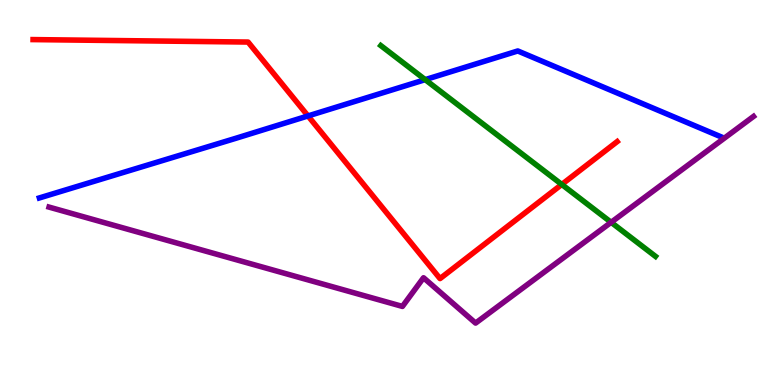[{'lines': ['blue', 'red'], 'intersections': [{'x': 3.97, 'y': 6.99}]}, {'lines': ['green', 'red'], 'intersections': [{'x': 7.25, 'y': 5.21}]}, {'lines': ['purple', 'red'], 'intersections': []}, {'lines': ['blue', 'green'], 'intersections': [{'x': 5.49, 'y': 7.93}]}, {'lines': ['blue', 'purple'], 'intersections': []}, {'lines': ['green', 'purple'], 'intersections': [{'x': 7.89, 'y': 4.23}]}]